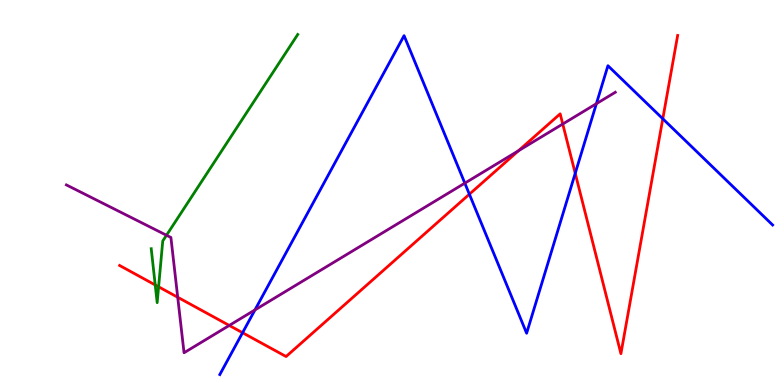[{'lines': ['blue', 'red'], 'intersections': [{'x': 3.13, 'y': 1.36}, {'x': 6.06, 'y': 4.96}, {'x': 7.42, 'y': 5.5}, {'x': 8.55, 'y': 6.92}]}, {'lines': ['green', 'red'], 'intersections': [{'x': 2.0, 'y': 2.6}, {'x': 2.05, 'y': 2.55}]}, {'lines': ['purple', 'red'], 'intersections': [{'x': 2.29, 'y': 2.28}, {'x': 2.96, 'y': 1.55}, {'x': 6.69, 'y': 6.08}, {'x': 7.26, 'y': 6.78}]}, {'lines': ['blue', 'green'], 'intersections': []}, {'lines': ['blue', 'purple'], 'intersections': [{'x': 3.29, 'y': 1.95}, {'x': 6.0, 'y': 5.24}, {'x': 7.7, 'y': 7.31}]}, {'lines': ['green', 'purple'], 'intersections': [{'x': 2.15, 'y': 3.89}]}]